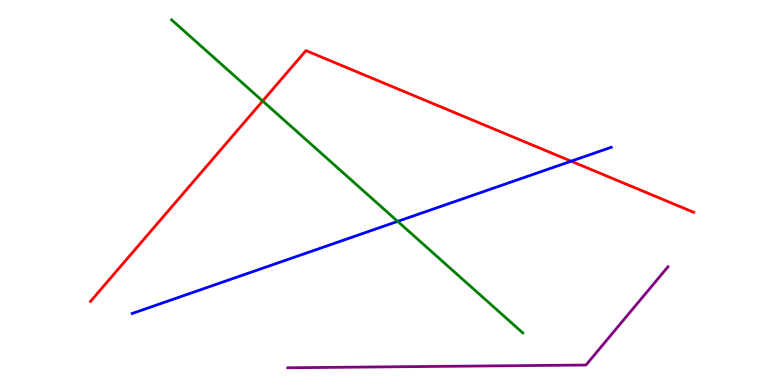[{'lines': ['blue', 'red'], 'intersections': [{'x': 7.37, 'y': 5.81}]}, {'lines': ['green', 'red'], 'intersections': [{'x': 3.39, 'y': 7.38}]}, {'lines': ['purple', 'red'], 'intersections': []}, {'lines': ['blue', 'green'], 'intersections': [{'x': 5.13, 'y': 4.25}]}, {'lines': ['blue', 'purple'], 'intersections': []}, {'lines': ['green', 'purple'], 'intersections': []}]